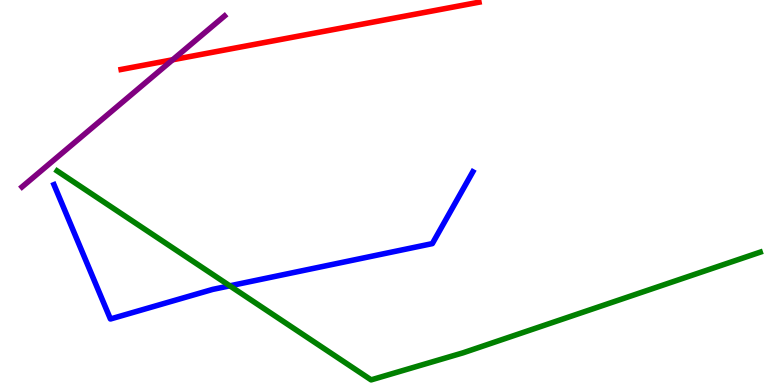[{'lines': ['blue', 'red'], 'intersections': []}, {'lines': ['green', 'red'], 'intersections': []}, {'lines': ['purple', 'red'], 'intersections': [{'x': 2.23, 'y': 8.45}]}, {'lines': ['blue', 'green'], 'intersections': [{'x': 2.97, 'y': 2.58}]}, {'lines': ['blue', 'purple'], 'intersections': []}, {'lines': ['green', 'purple'], 'intersections': []}]